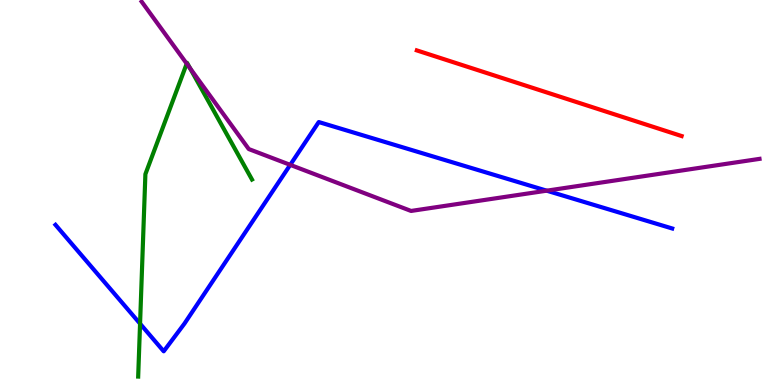[{'lines': ['blue', 'red'], 'intersections': []}, {'lines': ['green', 'red'], 'intersections': []}, {'lines': ['purple', 'red'], 'intersections': []}, {'lines': ['blue', 'green'], 'intersections': [{'x': 1.81, 'y': 1.59}]}, {'lines': ['blue', 'purple'], 'intersections': [{'x': 3.74, 'y': 5.72}, {'x': 7.05, 'y': 5.05}]}, {'lines': ['green', 'purple'], 'intersections': [{'x': 2.41, 'y': 8.35}, {'x': 2.45, 'y': 8.23}]}]